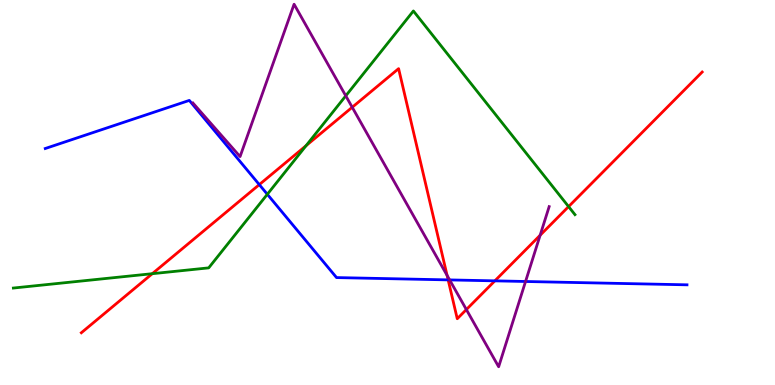[{'lines': ['blue', 'red'], 'intersections': [{'x': 3.35, 'y': 5.2}, {'x': 5.78, 'y': 2.73}, {'x': 6.39, 'y': 2.71}]}, {'lines': ['green', 'red'], 'intersections': [{'x': 1.97, 'y': 2.89}, {'x': 3.95, 'y': 6.22}, {'x': 7.34, 'y': 4.63}]}, {'lines': ['purple', 'red'], 'intersections': [{'x': 4.54, 'y': 7.21}, {'x': 5.77, 'y': 2.85}, {'x': 6.02, 'y': 1.96}, {'x': 6.97, 'y': 3.89}]}, {'lines': ['blue', 'green'], 'intersections': [{'x': 3.45, 'y': 4.95}]}, {'lines': ['blue', 'purple'], 'intersections': [{'x': 5.8, 'y': 2.73}, {'x': 6.78, 'y': 2.69}]}, {'lines': ['green', 'purple'], 'intersections': [{'x': 4.46, 'y': 7.51}]}]